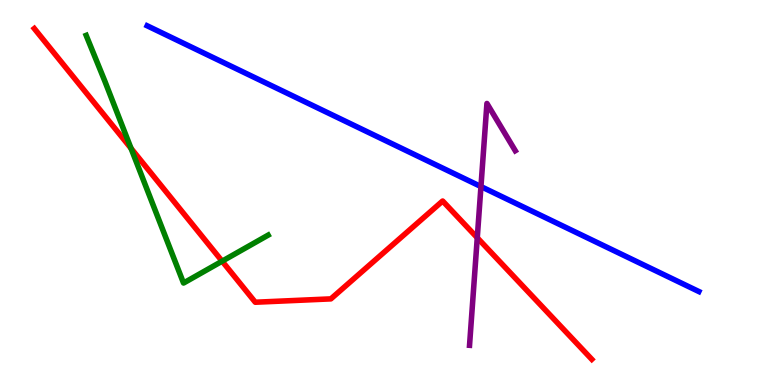[{'lines': ['blue', 'red'], 'intersections': []}, {'lines': ['green', 'red'], 'intersections': [{'x': 1.69, 'y': 6.15}, {'x': 2.87, 'y': 3.22}]}, {'lines': ['purple', 'red'], 'intersections': [{'x': 6.16, 'y': 3.82}]}, {'lines': ['blue', 'green'], 'intersections': []}, {'lines': ['blue', 'purple'], 'intersections': [{'x': 6.21, 'y': 5.15}]}, {'lines': ['green', 'purple'], 'intersections': []}]